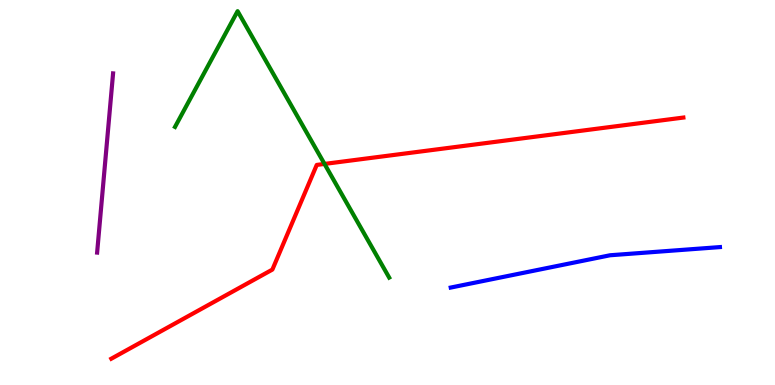[{'lines': ['blue', 'red'], 'intersections': []}, {'lines': ['green', 'red'], 'intersections': [{'x': 4.19, 'y': 5.74}]}, {'lines': ['purple', 'red'], 'intersections': []}, {'lines': ['blue', 'green'], 'intersections': []}, {'lines': ['blue', 'purple'], 'intersections': []}, {'lines': ['green', 'purple'], 'intersections': []}]